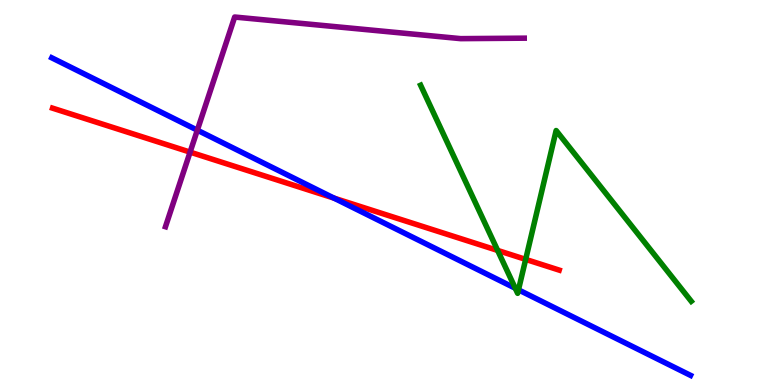[{'lines': ['blue', 'red'], 'intersections': [{'x': 4.31, 'y': 4.85}]}, {'lines': ['green', 'red'], 'intersections': [{'x': 6.42, 'y': 3.5}, {'x': 6.78, 'y': 3.26}]}, {'lines': ['purple', 'red'], 'intersections': [{'x': 2.45, 'y': 6.05}]}, {'lines': ['blue', 'green'], 'intersections': [{'x': 6.65, 'y': 2.51}, {'x': 6.69, 'y': 2.47}]}, {'lines': ['blue', 'purple'], 'intersections': [{'x': 2.55, 'y': 6.62}]}, {'lines': ['green', 'purple'], 'intersections': []}]